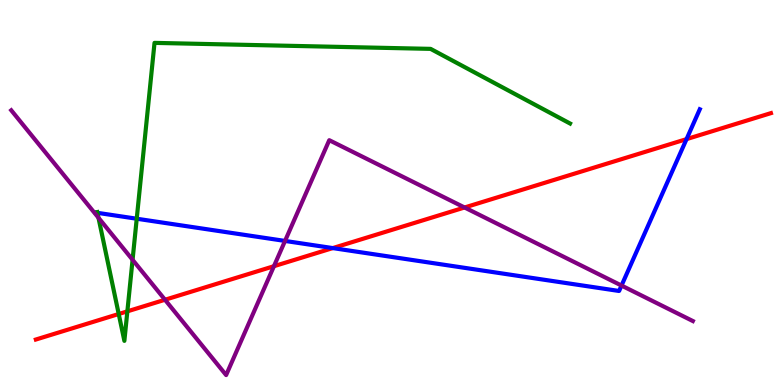[{'lines': ['blue', 'red'], 'intersections': [{'x': 4.29, 'y': 3.56}, {'x': 8.86, 'y': 6.39}]}, {'lines': ['green', 'red'], 'intersections': [{'x': 1.53, 'y': 1.84}, {'x': 1.64, 'y': 1.91}]}, {'lines': ['purple', 'red'], 'intersections': [{'x': 2.13, 'y': 2.21}, {'x': 3.53, 'y': 3.09}, {'x': 5.99, 'y': 4.61}]}, {'lines': ['blue', 'green'], 'intersections': [{'x': 1.26, 'y': 4.47}, {'x': 1.76, 'y': 4.32}]}, {'lines': ['blue', 'purple'], 'intersections': [{'x': 3.68, 'y': 3.74}, {'x': 8.02, 'y': 2.58}]}, {'lines': ['green', 'purple'], 'intersections': [{'x': 1.27, 'y': 4.34}, {'x': 1.71, 'y': 3.25}]}]